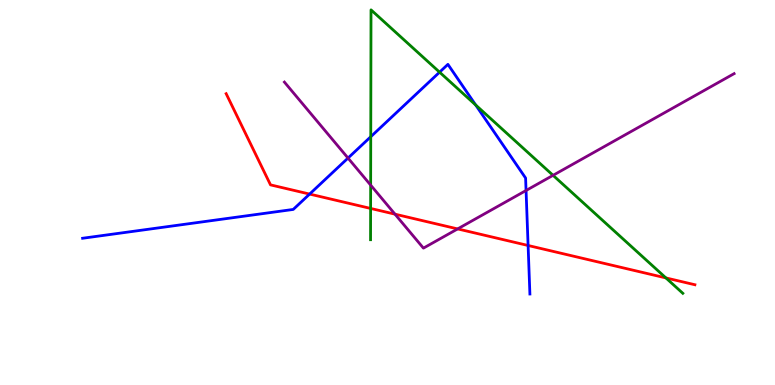[{'lines': ['blue', 'red'], 'intersections': [{'x': 4.0, 'y': 4.96}, {'x': 6.81, 'y': 3.62}]}, {'lines': ['green', 'red'], 'intersections': [{'x': 4.78, 'y': 4.59}, {'x': 8.59, 'y': 2.78}]}, {'lines': ['purple', 'red'], 'intersections': [{'x': 5.1, 'y': 4.44}, {'x': 5.91, 'y': 4.05}]}, {'lines': ['blue', 'green'], 'intersections': [{'x': 4.78, 'y': 6.45}, {'x': 5.67, 'y': 8.13}, {'x': 6.14, 'y': 7.27}]}, {'lines': ['blue', 'purple'], 'intersections': [{'x': 4.49, 'y': 5.89}, {'x': 6.79, 'y': 5.05}]}, {'lines': ['green', 'purple'], 'intersections': [{'x': 4.78, 'y': 5.19}, {'x': 7.14, 'y': 5.45}]}]